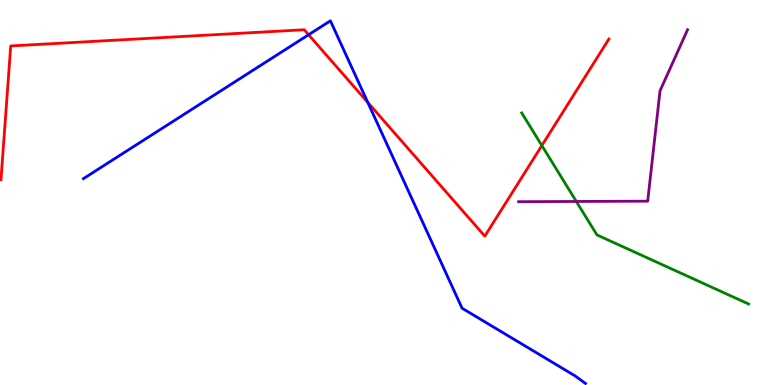[{'lines': ['blue', 'red'], 'intersections': [{'x': 3.98, 'y': 9.1}, {'x': 4.75, 'y': 7.34}]}, {'lines': ['green', 'red'], 'intersections': [{'x': 6.99, 'y': 6.22}]}, {'lines': ['purple', 'red'], 'intersections': []}, {'lines': ['blue', 'green'], 'intersections': []}, {'lines': ['blue', 'purple'], 'intersections': []}, {'lines': ['green', 'purple'], 'intersections': [{'x': 7.44, 'y': 4.77}]}]